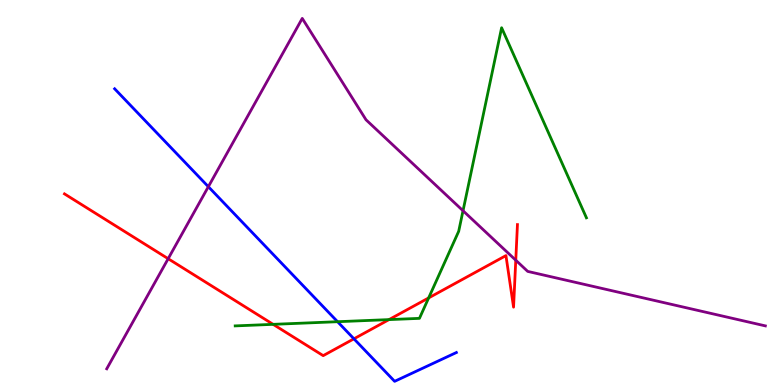[{'lines': ['blue', 'red'], 'intersections': [{'x': 4.57, 'y': 1.2}]}, {'lines': ['green', 'red'], 'intersections': [{'x': 3.52, 'y': 1.58}, {'x': 5.02, 'y': 1.7}, {'x': 5.53, 'y': 2.26}]}, {'lines': ['purple', 'red'], 'intersections': [{'x': 2.17, 'y': 3.28}, {'x': 6.66, 'y': 3.24}]}, {'lines': ['blue', 'green'], 'intersections': [{'x': 4.36, 'y': 1.64}]}, {'lines': ['blue', 'purple'], 'intersections': [{'x': 2.69, 'y': 5.15}]}, {'lines': ['green', 'purple'], 'intersections': [{'x': 5.97, 'y': 4.53}]}]